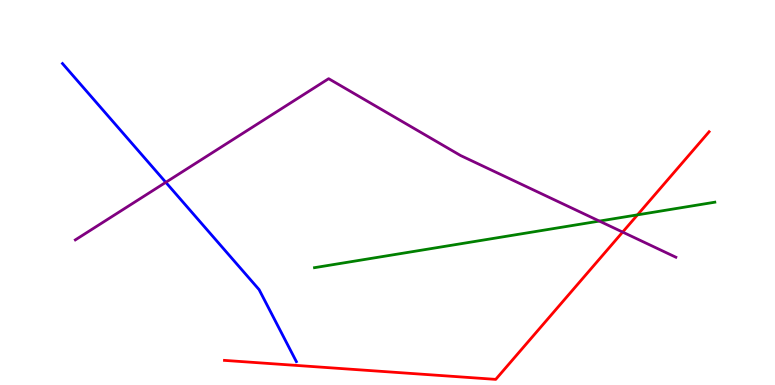[{'lines': ['blue', 'red'], 'intersections': []}, {'lines': ['green', 'red'], 'intersections': [{'x': 8.23, 'y': 4.42}]}, {'lines': ['purple', 'red'], 'intersections': [{'x': 8.03, 'y': 3.97}]}, {'lines': ['blue', 'green'], 'intersections': []}, {'lines': ['blue', 'purple'], 'intersections': [{'x': 2.14, 'y': 5.26}]}, {'lines': ['green', 'purple'], 'intersections': [{'x': 7.73, 'y': 4.26}]}]